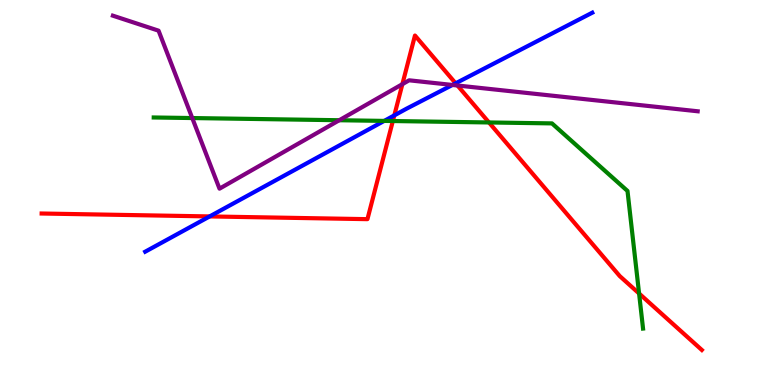[{'lines': ['blue', 'red'], 'intersections': [{'x': 2.71, 'y': 4.38}, {'x': 5.09, 'y': 7.0}, {'x': 5.88, 'y': 7.84}]}, {'lines': ['green', 'red'], 'intersections': [{'x': 5.07, 'y': 6.86}, {'x': 6.31, 'y': 6.82}, {'x': 8.25, 'y': 2.38}]}, {'lines': ['purple', 'red'], 'intersections': [{'x': 5.19, 'y': 7.81}, {'x': 5.9, 'y': 7.78}]}, {'lines': ['blue', 'green'], 'intersections': [{'x': 4.96, 'y': 6.86}]}, {'lines': ['blue', 'purple'], 'intersections': [{'x': 5.84, 'y': 7.79}]}, {'lines': ['green', 'purple'], 'intersections': [{'x': 2.48, 'y': 6.93}, {'x': 4.38, 'y': 6.88}]}]